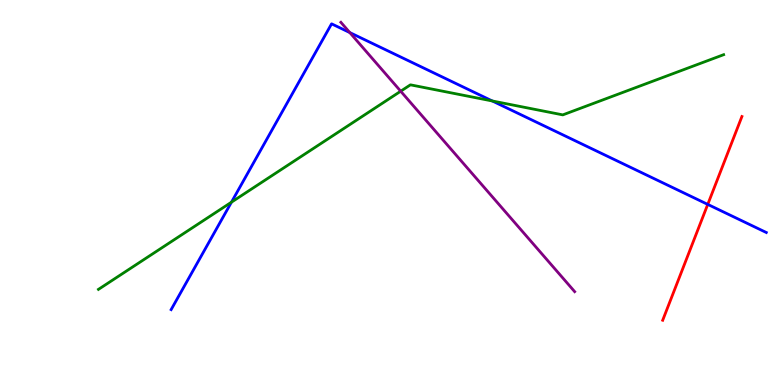[{'lines': ['blue', 'red'], 'intersections': [{'x': 9.13, 'y': 4.69}]}, {'lines': ['green', 'red'], 'intersections': []}, {'lines': ['purple', 'red'], 'intersections': []}, {'lines': ['blue', 'green'], 'intersections': [{'x': 2.99, 'y': 4.75}, {'x': 6.35, 'y': 7.38}]}, {'lines': ['blue', 'purple'], 'intersections': [{'x': 4.51, 'y': 9.15}]}, {'lines': ['green', 'purple'], 'intersections': [{'x': 5.17, 'y': 7.63}]}]